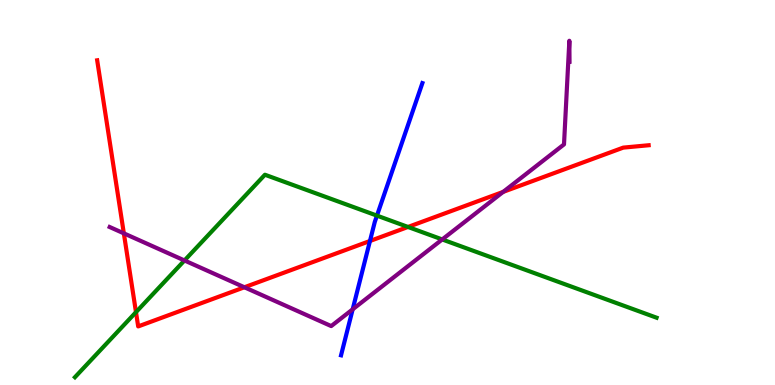[{'lines': ['blue', 'red'], 'intersections': [{'x': 4.77, 'y': 3.74}]}, {'lines': ['green', 'red'], 'intersections': [{'x': 1.75, 'y': 1.89}, {'x': 5.26, 'y': 4.1}]}, {'lines': ['purple', 'red'], 'intersections': [{'x': 1.6, 'y': 3.94}, {'x': 3.15, 'y': 2.54}, {'x': 6.49, 'y': 5.02}]}, {'lines': ['blue', 'green'], 'intersections': [{'x': 4.86, 'y': 4.4}]}, {'lines': ['blue', 'purple'], 'intersections': [{'x': 4.55, 'y': 1.97}]}, {'lines': ['green', 'purple'], 'intersections': [{'x': 2.38, 'y': 3.23}, {'x': 5.71, 'y': 3.78}]}]